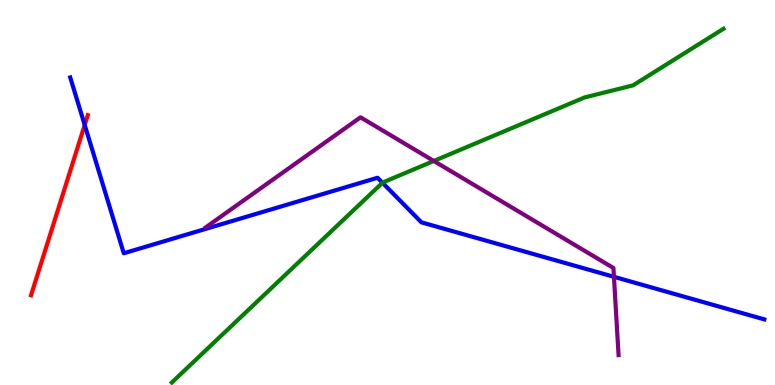[{'lines': ['blue', 'red'], 'intersections': [{'x': 1.09, 'y': 6.75}]}, {'lines': ['green', 'red'], 'intersections': []}, {'lines': ['purple', 'red'], 'intersections': []}, {'lines': ['blue', 'green'], 'intersections': [{'x': 4.94, 'y': 5.25}]}, {'lines': ['blue', 'purple'], 'intersections': [{'x': 7.92, 'y': 2.81}]}, {'lines': ['green', 'purple'], 'intersections': [{'x': 5.6, 'y': 5.82}]}]